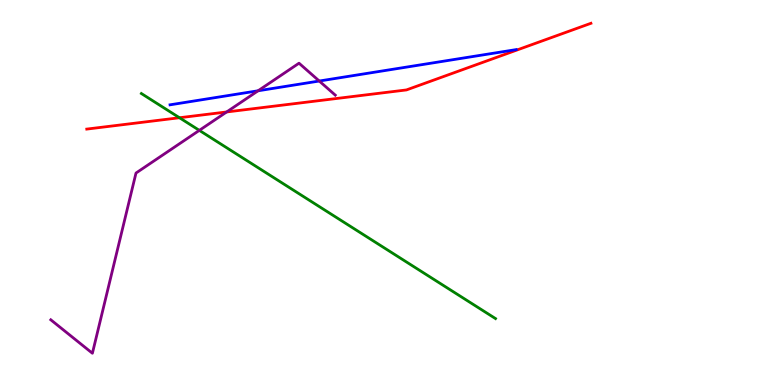[{'lines': ['blue', 'red'], 'intersections': []}, {'lines': ['green', 'red'], 'intersections': [{'x': 2.32, 'y': 6.94}]}, {'lines': ['purple', 'red'], 'intersections': [{'x': 2.92, 'y': 7.09}]}, {'lines': ['blue', 'green'], 'intersections': []}, {'lines': ['blue', 'purple'], 'intersections': [{'x': 3.33, 'y': 7.64}, {'x': 4.12, 'y': 7.9}]}, {'lines': ['green', 'purple'], 'intersections': [{'x': 2.57, 'y': 6.61}]}]